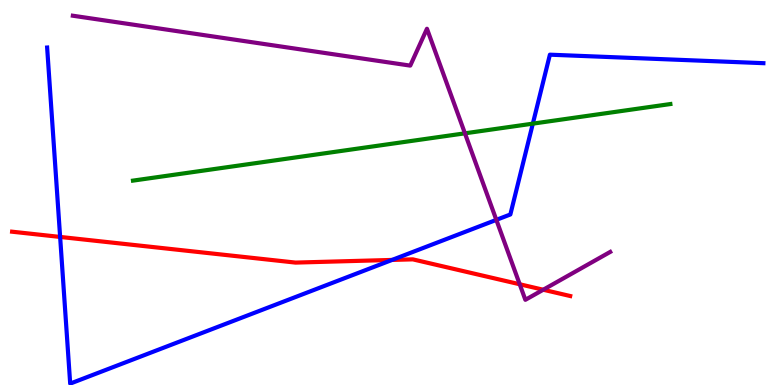[{'lines': ['blue', 'red'], 'intersections': [{'x': 0.776, 'y': 3.85}, {'x': 5.06, 'y': 3.25}]}, {'lines': ['green', 'red'], 'intersections': []}, {'lines': ['purple', 'red'], 'intersections': [{'x': 6.71, 'y': 2.62}, {'x': 7.01, 'y': 2.47}]}, {'lines': ['blue', 'green'], 'intersections': [{'x': 6.88, 'y': 6.79}]}, {'lines': ['blue', 'purple'], 'intersections': [{'x': 6.4, 'y': 4.29}]}, {'lines': ['green', 'purple'], 'intersections': [{'x': 6.0, 'y': 6.54}]}]